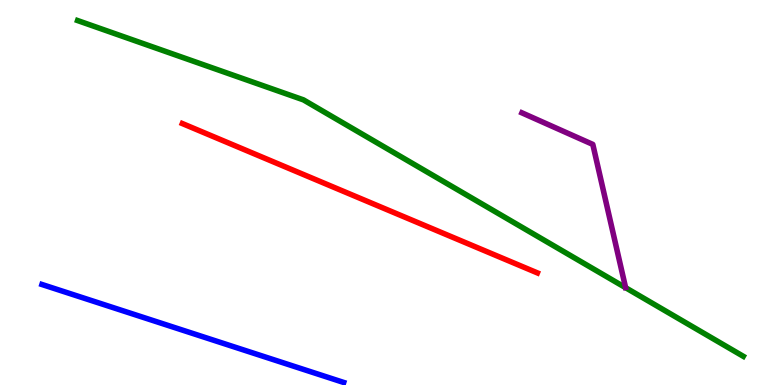[{'lines': ['blue', 'red'], 'intersections': []}, {'lines': ['green', 'red'], 'intersections': []}, {'lines': ['purple', 'red'], 'intersections': []}, {'lines': ['blue', 'green'], 'intersections': []}, {'lines': ['blue', 'purple'], 'intersections': []}, {'lines': ['green', 'purple'], 'intersections': []}]